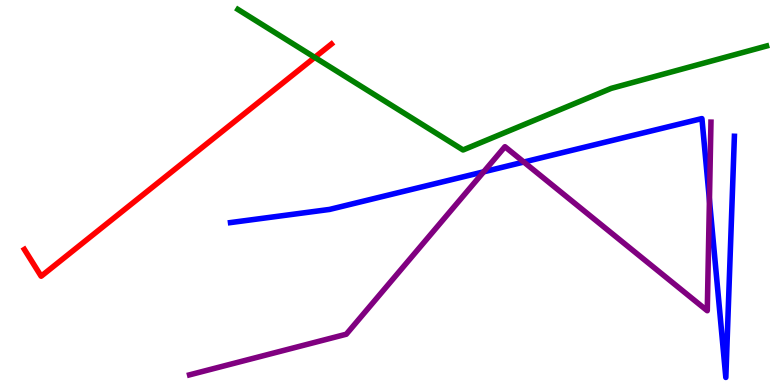[{'lines': ['blue', 'red'], 'intersections': []}, {'lines': ['green', 'red'], 'intersections': [{'x': 4.06, 'y': 8.51}]}, {'lines': ['purple', 'red'], 'intersections': []}, {'lines': ['blue', 'green'], 'intersections': []}, {'lines': ['blue', 'purple'], 'intersections': [{'x': 6.24, 'y': 5.54}, {'x': 6.76, 'y': 5.79}, {'x': 9.15, 'y': 4.81}]}, {'lines': ['green', 'purple'], 'intersections': []}]